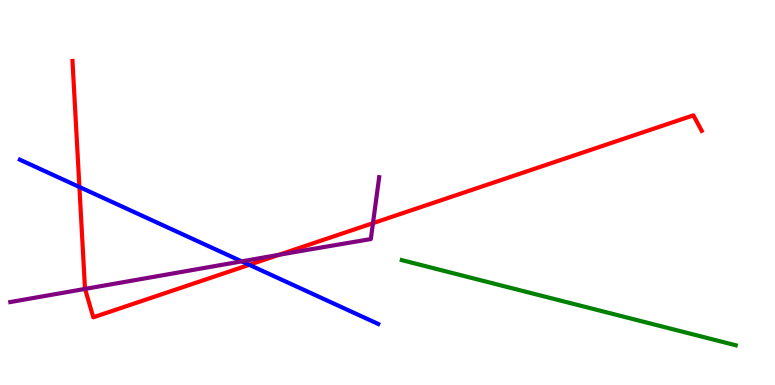[{'lines': ['blue', 'red'], 'intersections': [{'x': 1.02, 'y': 5.14}, {'x': 3.22, 'y': 3.12}]}, {'lines': ['green', 'red'], 'intersections': []}, {'lines': ['purple', 'red'], 'intersections': [{'x': 1.1, 'y': 2.5}, {'x': 3.6, 'y': 3.38}, {'x': 4.81, 'y': 4.2}]}, {'lines': ['blue', 'green'], 'intersections': []}, {'lines': ['blue', 'purple'], 'intersections': [{'x': 3.12, 'y': 3.21}]}, {'lines': ['green', 'purple'], 'intersections': []}]